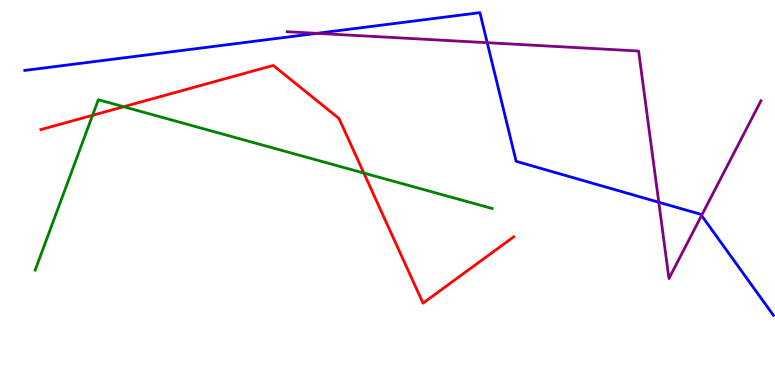[{'lines': ['blue', 'red'], 'intersections': []}, {'lines': ['green', 'red'], 'intersections': [{'x': 1.19, 'y': 7.0}, {'x': 1.6, 'y': 7.23}, {'x': 4.69, 'y': 5.51}]}, {'lines': ['purple', 'red'], 'intersections': []}, {'lines': ['blue', 'green'], 'intersections': []}, {'lines': ['blue', 'purple'], 'intersections': [{'x': 4.09, 'y': 9.13}, {'x': 6.29, 'y': 8.89}, {'x': 8.5, 'y': 4.75}, {'x': 9.05, 'y': 4.4}]}, {'lines': ['green', 'purple'], 'intersections': []}]